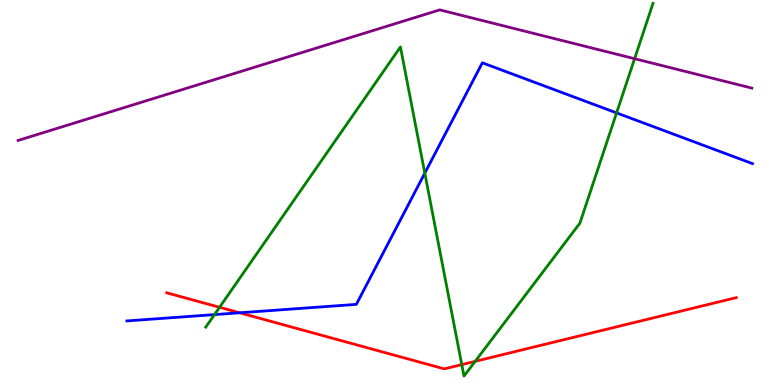[{'lines': ['blue', 'red'], 'intersections': [{'x': 3.09, 'y': 1.88}]}, {'lines': ['green', 'red'], 'intersections': [{'x': 2.83, 'y': 2.02}, {'x': 5.96, 'y': 0.53}, {'x': 6.13, 'y': 0.614}]}, {'lines': ['purple', 'red'], 'intersections': []}, {'lines': ['blue', 'green'], 'intersections': [{'x': 2.77, 'y': 1.83}, {'x': 5.48, 'y': 5.5}, {'x': 7.96, 'y': 7.07}]}, {'lines': ['blue', 'purple'], 'intersections': []}, {'lines': ['green', 'purple'], 'intersections': [{'x': 8.19, 'y': 8.48}]}]